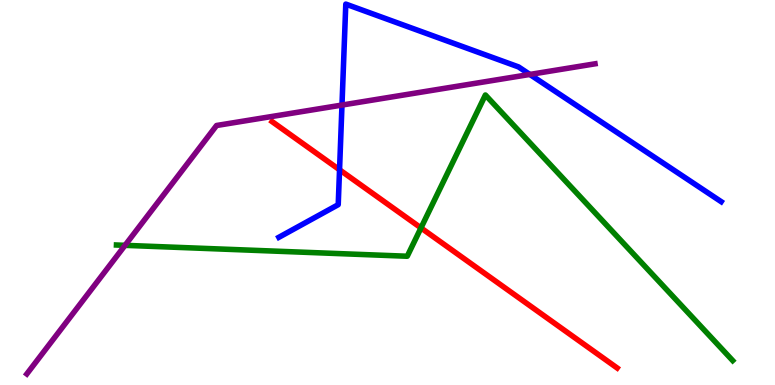[{'lines': ['blue', 'red'], 'intersections': [{'x': 4.38, 'y': 5.59}]}, {'lines': ['green', 'red'], 'intersections': [{'x': 5.43, 'y': 4.08}]}, {'lines': ['purple', 'red'], 'intersections': []}, {'lines': ['blue', 'green'], 'intersections': []}, {'lines': ['blue', 'purple'], 'intersections': [{'x': 4.41, 'y': 7.27}, {'x': 6.84, 'y': 8.07}]}, {'lines': ['green', 'purple'], 'intersections': [{'x': 1.61, 'y': 3.63}]}]